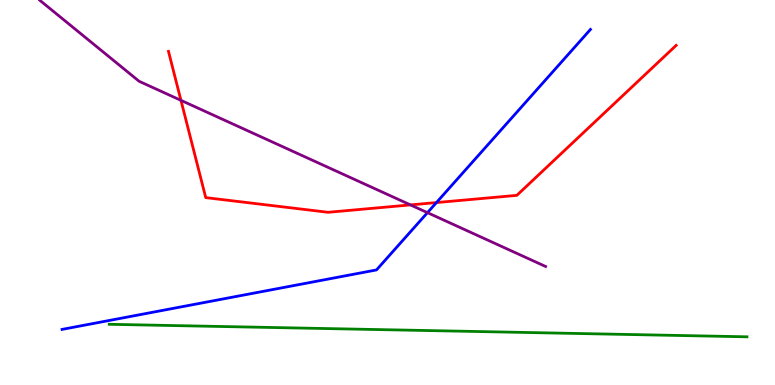[{'lines': ['blue', 'red'], 'intersections': [{'x': 5.63, 'y': 4.74}]}, {'lines': ['green', 'red'], 'intersections': []}, {'lines': ['purple', 'red'], 'intersections': [{'x': 2.33, 'y': 7.39}, {'x': 5.3, 'y': 4.68}]}, {'lines': ['blue', 'green'], 'intersections': []}, {'lines': ['blue', 'purple'], 'intersections': [{'x': 5.52, 'y': 4.48}]}, {'lines': ['green', 'purple'], 'intersections': []}]